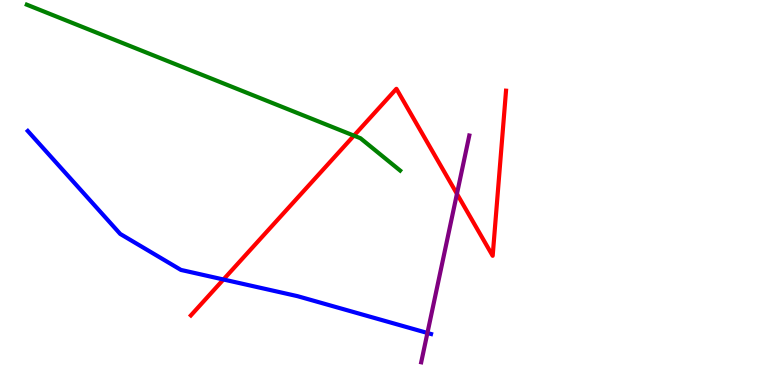[{'lines': ['blue', 'red'], 'intersections': [{'x': 2.88, 'y': 2.74}]}, {'lines': ['green', 'red'], 'intersections': [{'x': 4.57, 'y': 6.48}]}, {'lines': ['purple', 'red'], 'intersections': [{'x': 5.9, 'y': 4.97}]}, {'lines': ['blue', 'green'], 'intersections': []}, {'lines': ['blue', 'purple'], 'intersections': [{'x': 5.52, 'y': 1.35}]}, {'lines': ['green', 'purple'], 'intersections': []}]